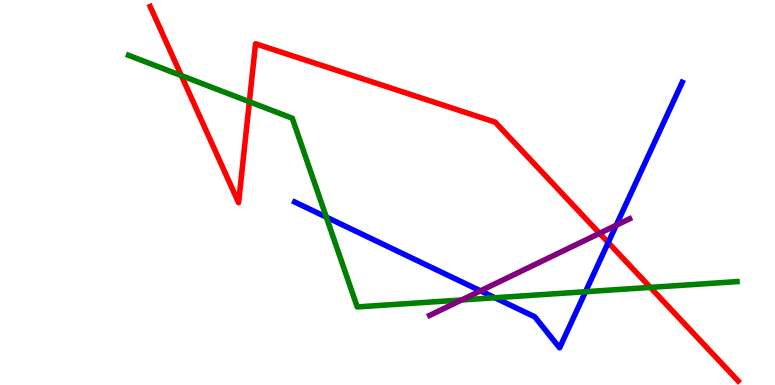[{'lines': ['blue', 'red'], 'intersections': [{'x': 7.85, 'y': 3.7}]}, {'lines': ['green', 'red'], 'intersections': [{'x': 2.34, 'y': 8.04}, {'x': 3.22, 'y': 7.36}, {'x': 8.39, 'y': 2.54}]}, {'lines': ['purple', 'red'], 'intersections': [{'x': 7.74, 'y': 3.94}]}, {'lines': ['blue', 'green'], 'intersections': [{'x': 4.21, 'y': 4.36}, {'x': 6.39, 'y': 2.27}, {'x': 7.55, 'y': 2.42}]}, {'lines': ['blue', 'purple'], 'intersections': [{'x': 6.2, 'y': 2.45}, {'x': 7.95, 'y': 4.15}]}, {'lines': ['green', 'purple'], 'intersections': [{'x': 5.96, 'y': 2.21}]}]